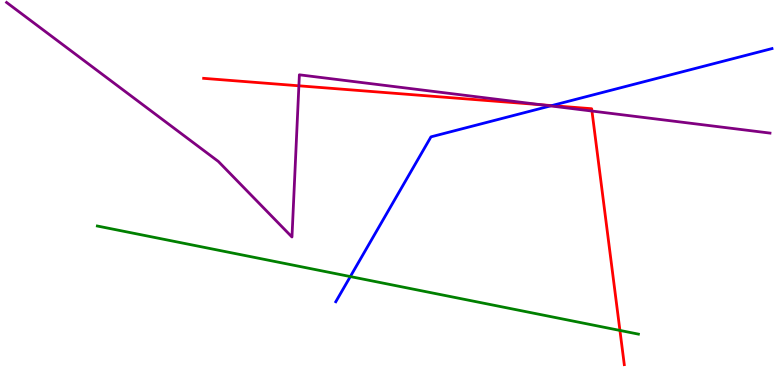[{'lines': ['blue', 'red'], 'intersections': [{'x': 7.12, 'y': 7.26}]}, {'lines': ['green', 'red'], 'intersections': [{'x': 8.0, 'y': 1.42}]}, {'lines': ['purple', 'red'], 'intersections': [{'x': 3.86, 'y': 7.77}, {'x': 6.99, 'y': 7.28}, {'x': 7.64, 'y': 7.12}]}, {'lines': ['blue', 'green'], 'intersections': [{'x': 4.52, 'y': 2.82}]}, {'lines': ['blue', 'purple'], 'intersections': [{'x': 7.1, 'y': 7.25}]}, {'lines': ['green', 'purple'], 'intersections': []}]